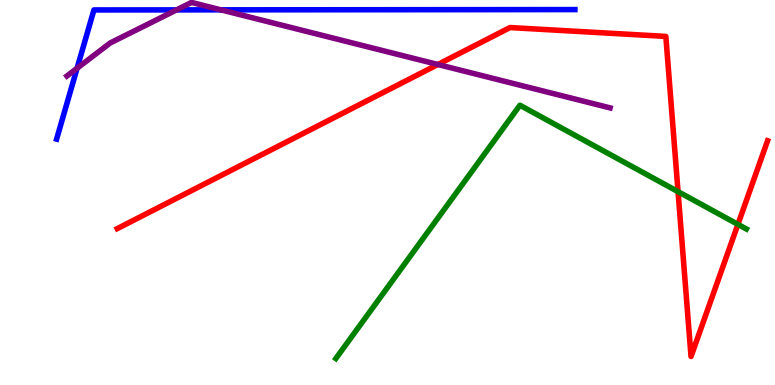[{'lines': ['blue', 'red'], 'intersections': []}, {'lines': ['green', 'red'], 'intersections': [{'x': 8.75, 'y': 5.02}, {'x': 9.52, 'y': 4.17}]}, {'lines': ['purple', 'red'], 'intersections': [{'x': 5.65, 'y': 8.32}]}, {'lines': ['blue', 'green'], 'intersections': []}, {'lines': ['blue', 'purple'], 'intersections': [{'x': 0.995, 'y': 8.23}, {'x': 2.28, 'y': 9.74}, {'x': 2.85, 'y': 9.74}]}, {'lines': ['green', 'purple'], 'intersections': []}]